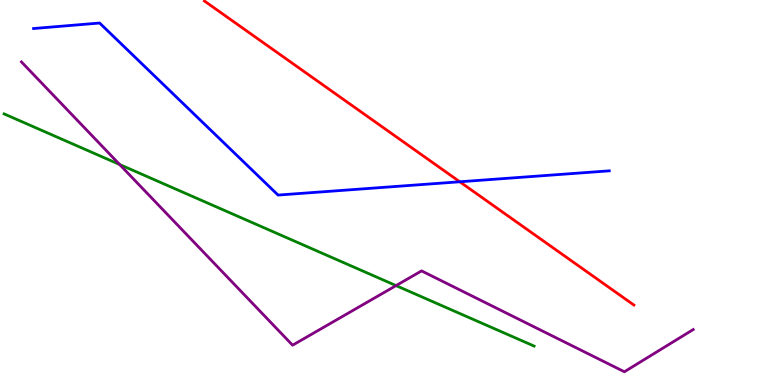[{'lines': ['blue', 'red'], 'intersections': [{'x': 5.93, 'y': 5.28}]}, {'lines': ['green', 'red'], 'intersections': []}, {'lines': ['purple', 'red'], 'intersections': []}, {'lines': ['blue', 'green'], 'intersections': []}, {'lines': ['blue', 'purple'], 'intersections': []}, {'lines': ['green', 'purple'], 'intersections': [{'x': 1.54, 'y': 5.73}, {'x': 5.11, 'y': 2.58}]}]